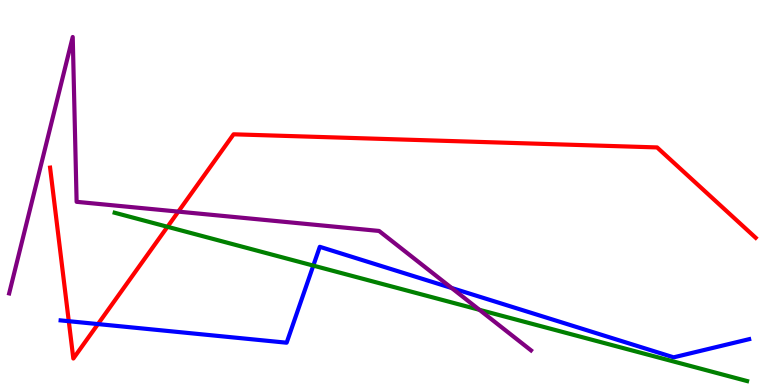[{'lines': ['blue', 'red'], 'intersections': [{'x': 0.887, 'y': 1.66}, {'x': 1.26, 'y': 1.58}]}, {'lines': ['green', 'red'], 'intersections': [{'x': 2.16, 'y': 4.11}]}, {'lines': ['purple', 'red'], 'intersections': [{'x': 2.3, 'y': 4.5}]}, {'lines': ['blue', 'green'], 'intersections': [{'x': 4.04, 'y': 3.1}]}, {'lines': ['blue', 'purple'], 'intersections': [{'x': 5.83, 'y': 2.52}]}, {'lines': ['green', 'purple'], 'intersections': [{'x': 6.19, 'y': 1.95}]}]